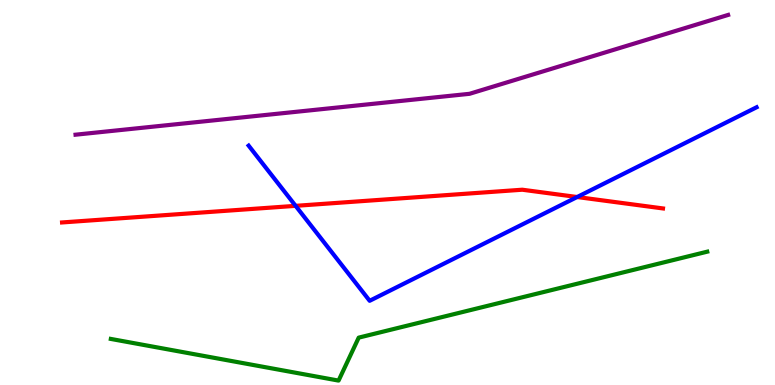[{'lines': ['blue', 'red'], 'intersections': [{'x': 3.81, 'y': 4.65}, {'x': 7.45, 'y': 4.88}]}, {'lines': ['green', 'red'], 'intersections': []}, {'lines': ['purple', 'red'], 'intersections': []}, {'lines': ['blue', 'green'], 'intersections': []}, {'lines': ['blue', 'purple'], 'intersections': []}, {'lines': ['green', 'purple'], 'intersections': []}]